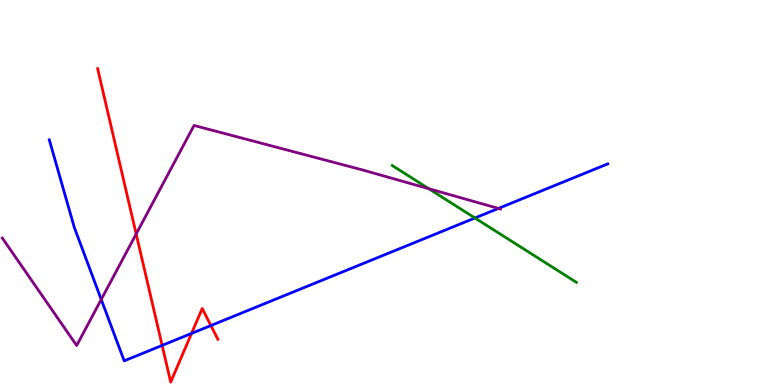[{'lines': ['blue', 'red'], 'intersections': [{'x': 2.09, 'y': 1.03}, {'x': 2.47, 'y': 1.34}, {'x': 2.72, 'y': 1.54}]}, {'lines': ['green', 'red'], 'intersections': []}, {'lines': ['purple', 'red'], 'intersections': [{'x': 1.76, 'y': 3.92}]}, {'lines': ['blue', 'green'], 'intersections': [{'x': 6.13, 'y': 4.34}]}, {'lines': ['blue', 'purple'], 'intersections': [{'x': 1.31, 'y': 2.22}, {'x': 6.43, 'y': 4.59}]}, {'lines': ['green', 'purple'], 'intersections': [{'x': 5.53, 'y': 5.1}]}]